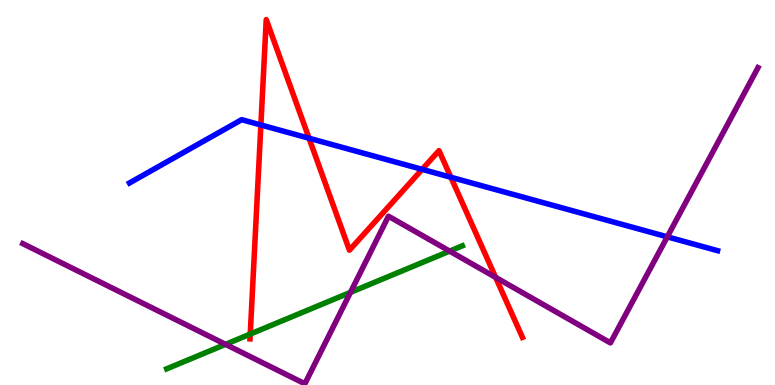[{'lines': ['blue', 'red'], 'intersections': [{'x': 3.37, 'y': 6.75}, {'x': 3.99, 'y': 6.41}, {'x': 5.45, 'y': 5.6}, {'x': 5.82, 'y': 5.4}]}, {'lines': ['green', 'red'], 'intersections': [{'x': 3.23, 'y': 1.32}]}, {'lines': ['purple', 'red'], 'intersections': [{'x': 6.4, 'y': 2.8}]}, {'lines': ['blue', 'green'], 'intersections': []}, {'lines': ['blue', 'purple'], 'intersections': [{'x': 8.61, 'y': 3.85}]}, {'lines': ['green', 'purple'], 'intersections': [{'x': 2.91, 'y': 1.06}, {'x': 4.52, 'y': 2.41}, {'x': 5.8, 'y': 3.48}]}]